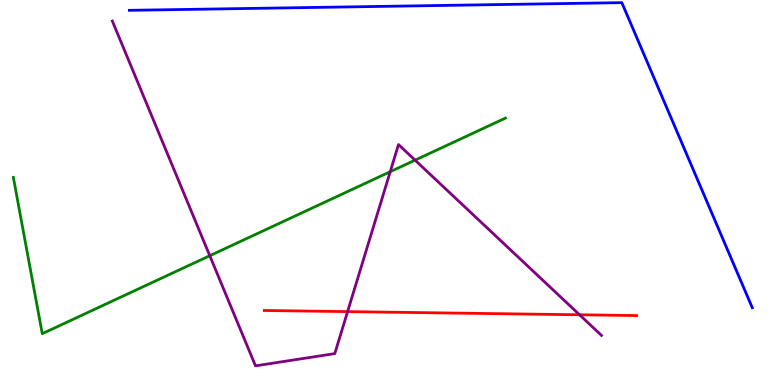[{'lines': ['blue', 'red'], 'intersections': []}, {'lines': ['green', 'red'], 'intersections': []}, {'lines': ['purple', 'red'], 'intersections': [{'x': 4.49, 'y': 1.91}, {'x': 7.48, 'y': 1.82}]}, {'lines': ['blue', 'green'], 'intersections': []}, {'lines': ['blue', 'purple'], 'intersections': []}, {'lines': ['green', 'purple'], 'intersections': [{'x': 2.71, 'y': 3.36}, {'x': 5.04, 'y': 5.54}, {'x': 5.36, 'y': 5.84}]}]